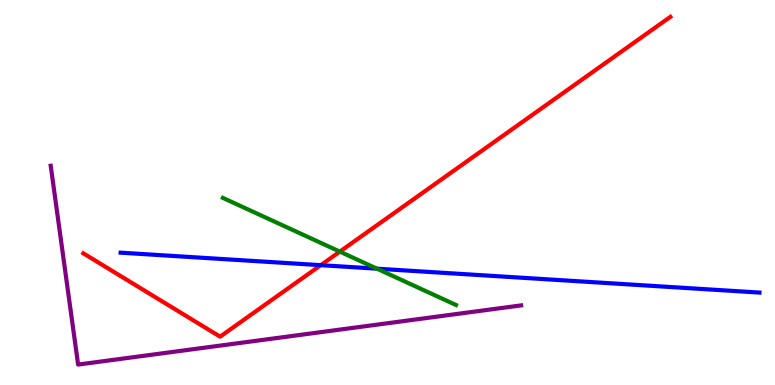[{'lines': ['blue', 'red'], 'intersections': [{'x': 4.14, 'y': 3.11}]}, {'lines': ['green', 'red'], 'intersections': [{'x': 4.38, 'y': 3.46}]}, {'lines': ['purple', 'red'], 'intersections': []}, {'lines': ['blue', 'green'], 'intersections': [{'x': 4.86, 'y': 3.02}]}, {'lines': ['blue', 'purple'], 'intersections': []}, {'lines': ['green', 'purple'], 'intersections': []}]